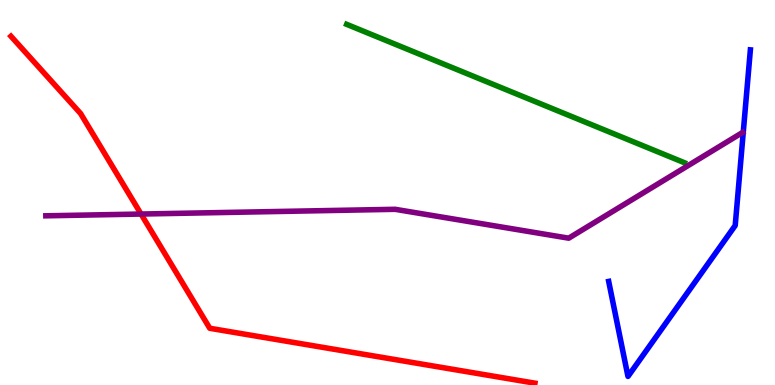[{'lines': ['blue', 'red'], 'intersections': []}, {'lines': ['green', 'red'], 'intersections': []}, {'lines': ['purple', 'red'], 'intersections': [{'x': 1.82, 'y': 4.44}]}, {'lines': ['blue', 'green'], 'intersections': []}, {'lines': ['blue', 'purple'], 'intersections': []}, {'lines': ['green', 'purple'], 'intersections': []}]